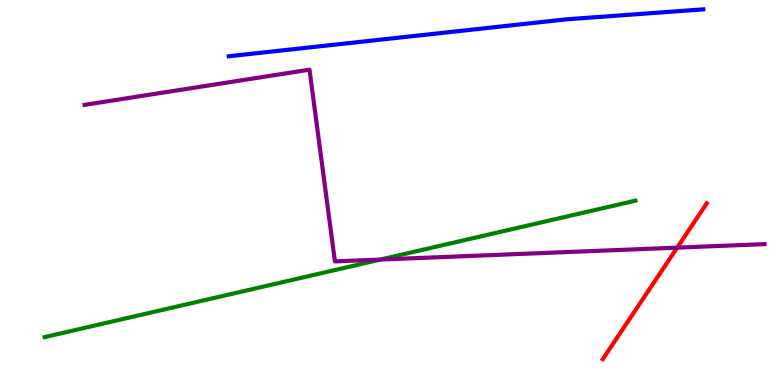[{'lines': ['blue', 'red'], 'intersections': []}, {'lines': ['green', 'red'], 'intersections': []}, {'lines': ['purple', 'red'], 'intersections': [{'x': 8.74, 'y': 3.57}]}, {'lines': ['blue', 'green'], 'intersections': []}, {'lines': ['blue', 'purple'], 'intersections': []}, {'lines': ['green', 'purple'], 'intersections': [{'x': 4.91, 'y': 3.26}]}]